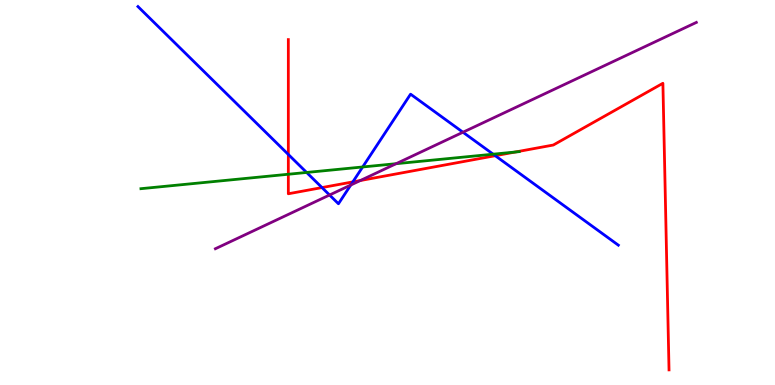[{'lines': ['blue', 'red'], 'intersections': [{'x': 3.72, 'y': 5.99}, {'x': 4.15, 'y': 5.13}, {'x': 4.55, 'y': 5.28}, {'x': 6.39, 'y': 5.96}]}, {'lines': ['green', 'red'], 'intersections': [{'x': 3.72, 'y': 5.47}, {'x': 6.65, 'y': 6.05}]}, {'lines': ['purple', 'red'], 'intersections': [{'x': 4.65, 'y': 5.31}]}, {'lines': ['blue', 'green'], 'intersections': [{'x': 3.96, 'y': 5.52}, {'x': 4.68, 'y': 5.66}, {'x': 6.36, 'y': 6.0}]}, {'lines': ['blue', 'purple'], 'intersections': [{'x': 4.25, 'y': 4.93}, {'x': 4.53, 'y': 5.19}, {'x': 5.97, 'y': 6.57}]}, {'lines': ['green', 'purple'], 'intersections': [{'x': 5.11, 'y': 5.75}]}]